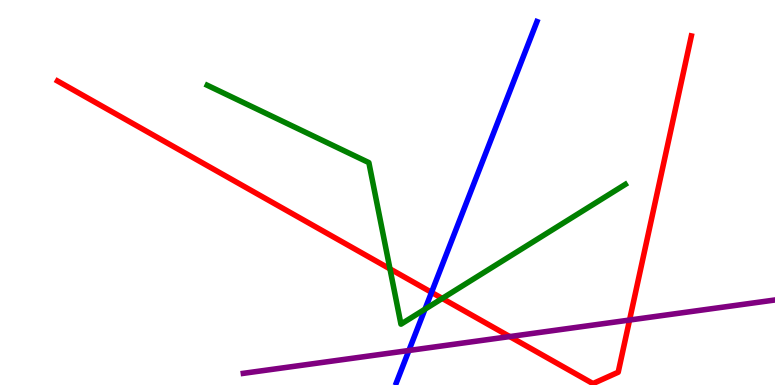[{'lines': ['blue', 'red'], 'intersections': [{'x': 5.57, 'y': 2.41}]}, {'lines': ['green', 'red'], 'intersections': [{'x': 5.03, 'y': 3.02}, {'x': 5.71, 'y': 2.25}]}, {'lines': ['purple', 'red'], 'intersections': [{'x': 6.58, 'y': 1.26}, {'x': 8.12, 'y': 1.69}]}, {'lines': ['blue', 'green'], 'intersections': [{'x': 5.48, 'y': 1.97}]}, {'lines': ['blue', 'purple'], 'intersections': [{'x': 5.28, 'y': 0.896}]}, {'lines': ['green', 'purple'], 'intersections': []}]